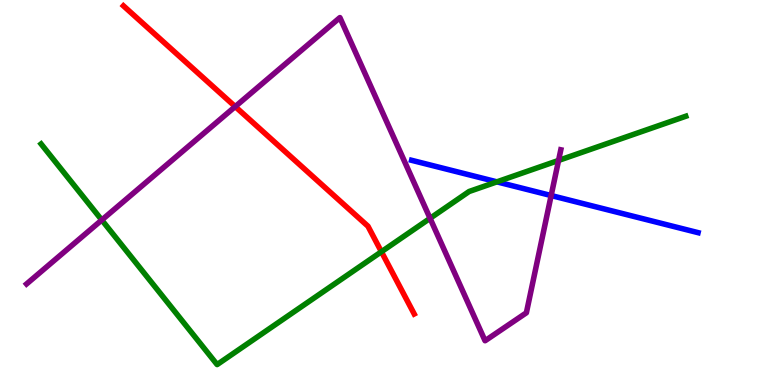[{'lines': ['blue', 'red'], 'intersections': []}, {'lines': ['green', 'red'], 'intersections': [{'x': 4.92, 'y': 3.46}]}, {'lines': ['purple', 'red'], 'intersections': [{'x': 3.04, 'y': 7.23}]}, {'lines': ['blue', 'green'], 'intersections': [{'x': 6.41, 'y': 5.28}]}, {'lines': ['blue', 'purple'], 'intersections': [{'x': 7.11, 'y': 4.92}]}, {'lines': ['green', 'purple'], 'intersections': [{'x': 1.31, 'y': 4.29}, {'x': 5.55, 'y': 4.33}, {'x': 7.21, 'y': 5.83}]}]